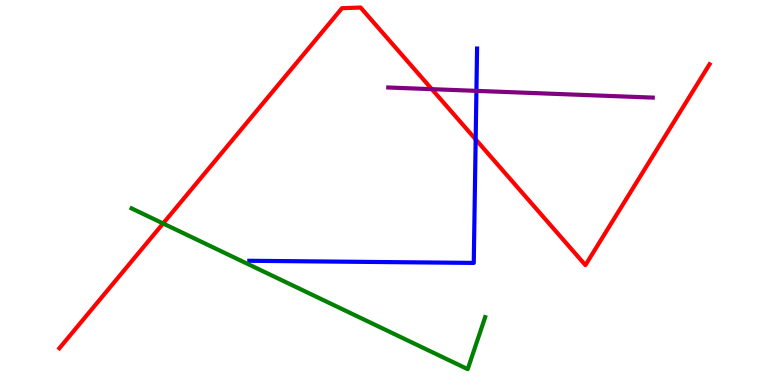[{'lines': ['blue', 'red'], 'intersections': [{'x': 6.14, 'y': 6.38}]}, {'lines': ['green', 'red'], 'intersections': [{'x': 2.1, 'y': 4.2}]}, {'lines': ['purple', 'red'], 'intersections': [{'x': 5.57, 'y': 7.68}]}, {'lines': ['blue', 'green'], 'intersections': []}, {'lines': ['blue', 'purple'], 'intersections': [{'x': 6.15, 'y': 7.64}]}, {'lines': ['green', 'purple'], 'intersections': []}]